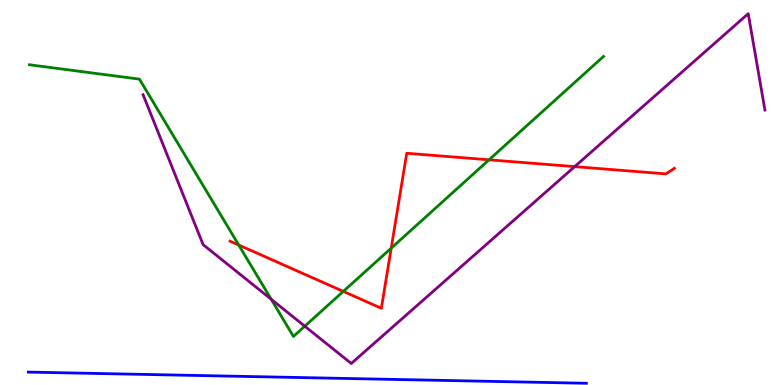[{'lines': ['blue', 'red'], 'intersections': []}, {'lines': ['green', 'red'], 'intersections': [{'x': 3.08, 'y': 3.64}, {'x': 4.43, 'y': 2.43}, {'x': 5.05, 'y': 3.55}, {'x': 6.31, 'y': 5.85}]}, {'lines': ['purple', 'red'], 'intersections': [{'x': 7.42, 'y': 5.67}]}, {'lines': ['blue', 'green'], 'intersections': []}, {'lines': ['blue', 'purple'], 'intersections': []}, {'lines': ['green', 'purple'], 'intersections': [{'x': 3.5, 'y': 2.23}, {'x': 3.93, 'y': 1.53}]}]